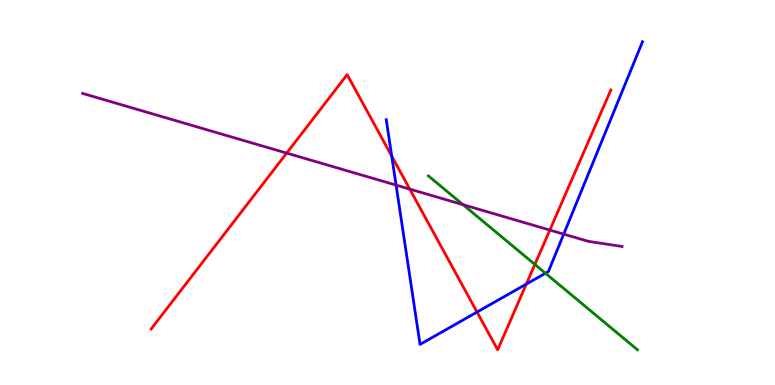[{'lines': ['blue', 'red'], 'intersections': [{'x': 5.05, 'y': 5.94}, {'x': 6.16, 'y': 1.89}, {'x': 6.79, 'y': 2.62}]}, {'lines': ['green', 'red'], 'intersections': [{'x': 6.9, 'y': 3.13}]}, {'lines': ['purple', 'red'], 'intersections': [{'x': 3.7, 'y': 6.02}, {'x': 5.29, 'y': 5.09}, {'x': 7.09, 'y': 4.02}]}, {'lines': ['blue', 'green'], 'intersections': [{'x': 7.04, 'y': 2.9}]}, {'lines': ['blue', 'purple'], 'intersections': [{'x': 5.11, 'y': 5.19}, {'x': 7.27, 'y': 3.92}]}, {'lines': ['green', 'purple'], 'intersections': [{'x': 5.97, 'y': 4.68}]}]